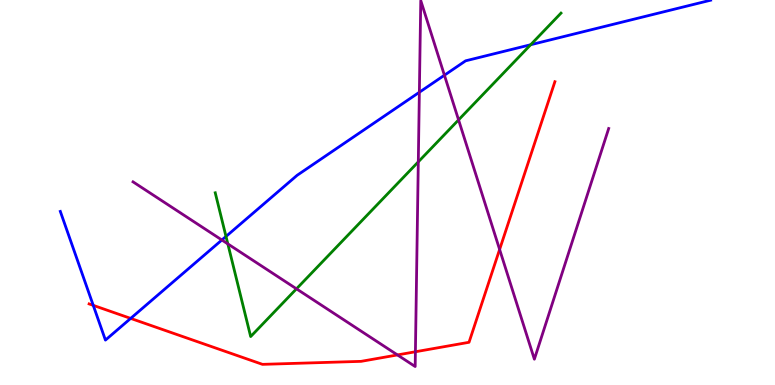[{'lines': ['blue', 'red'], 'intersections': [{'x': 1.2, 'y': 2.07}, {'x': 1.69, 'y': 1.73}]}, {'lines': ['green', 'red'], 'intersections': []}, {'lines': ['purple', 'red'], 'intersections': [{'x': 5.13, 'y': 0.781}, {'x': 5.36, 'y': 0.863}, {'x': 6.45, 'y': 3.52}]}, {'lines': ['blue', 'green'], 'intersections': [{'x': 2.92, 'y': 3.86}, {'x': 6.85, 'y': 8.84}]}, {'lines': ['blue', 'purple'], 'intersections': [{'x': 2.86, 'y': 3.77}, {'x': 5.41, 'y': 7.6}, {'x': 5.73, 'y': 8.05}]}, {'lines': ['green', 'purple'], 'intersections': [{'x': 2.94, 'y': 3.66}, {'x': 3.83, 'y': 2.5}, {'x': 5.4, 'y': 5.8}, {'x': 5.92, 'y': 6.89}]}]